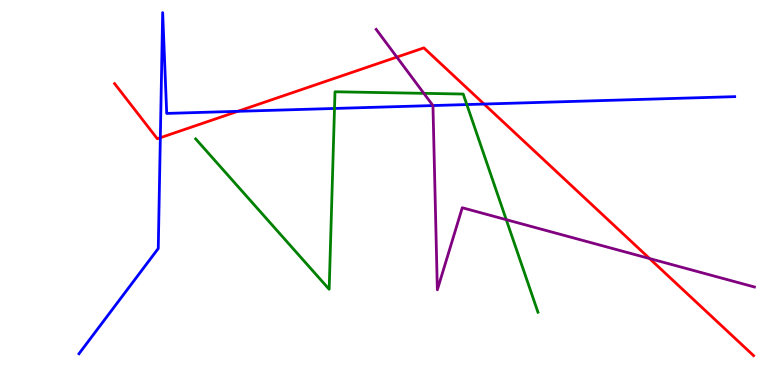[{'lines': ['blue', 'red'], 'intersections': [{'x': 2.07, 'y': 6.42}, {'x': 3.07, 'y': 7.11}, {'x': 6.25, 'y': 7.3}]}, {'lines': ['green', 'red'], 'intersections': []}, {'lines': ['purple', 'red'], 'intersections': [{'x': 5.12, 'y': 8.52}, {'x': 8.38, 'y': 3.28}]}, {'lines': ['blue', 'green'], 'intersections': [{'x': 4.32, 'y': 7.18}, {'x': 6.02, 'y': 7.28}]}, {'lines': ['blue', 'purple'], 'intersections': [{'x': 5.59, 'y': 7.26}]}, {'lines': ['green', 'purple'], 'intersections': [{'x': 5.47, 'y': 7.58}, {'x': 6.53, 'y': 4.29}]}]